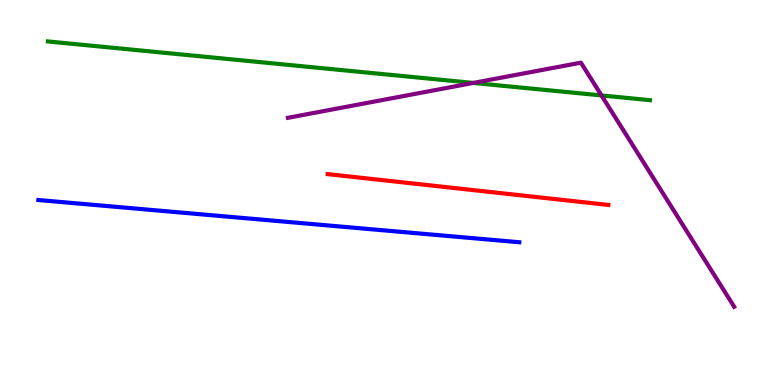[{'lines': ['blue', 'red'], 'intersections': []}, {'lines': ['green', 'red'], 'intersections': []}, {'lines': ['purple', 'red'], 'intersections': []}, {'lines': ['blue', 'green'], 'intersections': []}, {'lines': ['blue', 'purple'], 'intersections': []}, {'lines': ['green', 'purple'], 'intersections': [{'x': 6.11, 'y': 7.85}, {'x': 7.76, 'y': 7.52}]}]